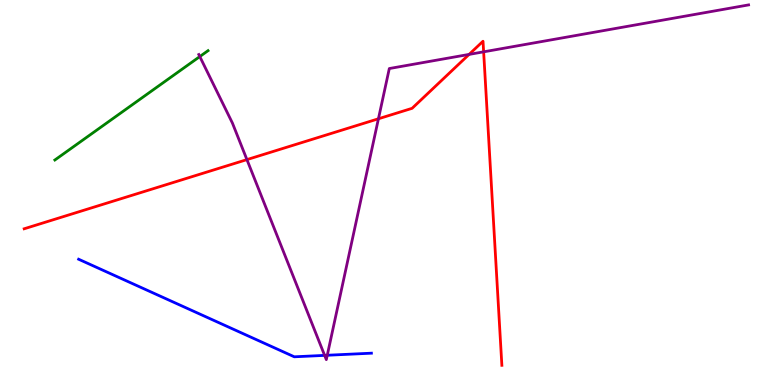[{'lines': ['blue', 'red'], 'intersections': []}, {'lines': ['green', 'red'], 'intersections': []}, {'lines': ['purple', 'red'], 'intersections': [{'x': 3.19, 'y': 5.85}, {'x': 4.88, 'y': 6.91}, {'x': 6.05, 'y': 8.59}, {'x': 6.24, 'y': 8.65}]}, {'lines': ['blue', 'green'], 'intersections': []}, {'lines': ['blue', 'purple'], 'intersections': [{'x': 4.19, 'y': 0.769}, {'x': 4.22, 'y': 0.773}]}, {'lines': ['green', 'purple'], 'intersections': [{'x': 2.58, 'y': 8.53}]}]